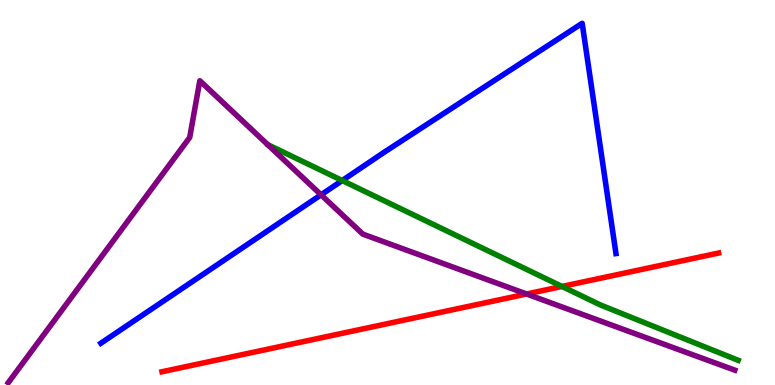[{'lines': ['blue', 'red'], 'intersections': []}, {'lines': ['green', 'red'], 'intersections': [{'x': 7.25, 'y': 2.56}]}, {'lines': ['purple', 'red'], 'intersections': [{'x': 6.79, 'y': 2.36}]}, {'lines': ['blue', 'green'], 'intersections': [{'x': 4.42, 'y': 5.31}]}, {'lines': ['blue', 'purple'], 'intersections': [{'x': 4.14, 'y': 4.94}]}, {'lines': ['green', 'purple'], 'intersections': []}]